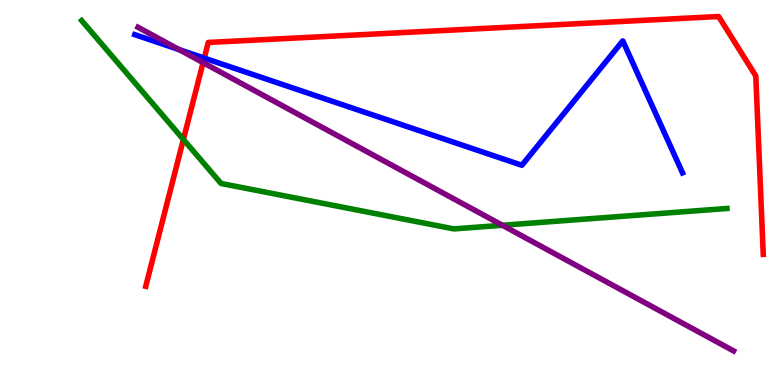[{'lines': ['blue', 'red'], 'intersections': [{'x': 2.64, 'y': 8.49}]}, {'lines': ['green', 'red'], 'intersections': [{'x': 2.37, 'y': 6.38}]}, {'lines': ['purple', 'red'], 'intersections': [{'x': 2.62, 'y': 8.37}]}, {'lines': ['blue', 'green'], 'intersections': []}, {'lines': ['blue', 'purple'], 'intersections': [{'x': 2.31, 'y': 8.71}]}, {'lines': ['green', 'purple'], 'intersections': [{'x': 6.48, 'y': 4.15}]}]